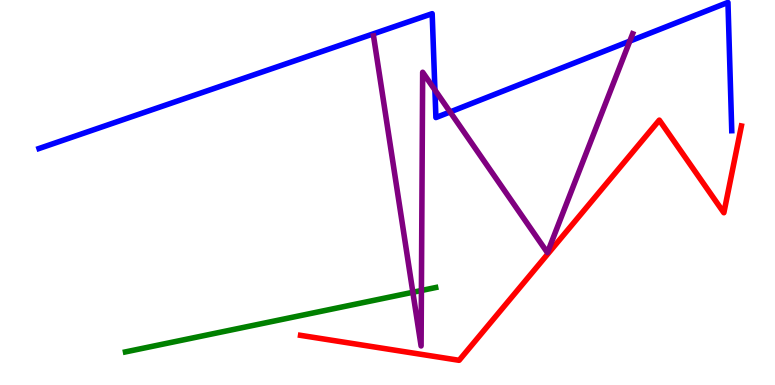[{'lines': ['blue', 'red'], 'intersections': []}, {'lines': ['green', 'red'], 'intersections': []}, {'lines': ['purple', 'red'], 'intersections': []}, {'lines': ['blue', 'green'], 'intersections': []}, {'lines': ['blue', 'purple'], 'intersections': [{'x': 5.61, 'y': 7.66}, {'x': 5.81, 'y': 7.09}, {'x': 8.13, 'y': 8.93}]}, {'lines': ['green', 'purple'], 'intersections': [{'x': 5.33, 'y': 2.41}, {'x': 5.44, 'y': 2.45}]}]